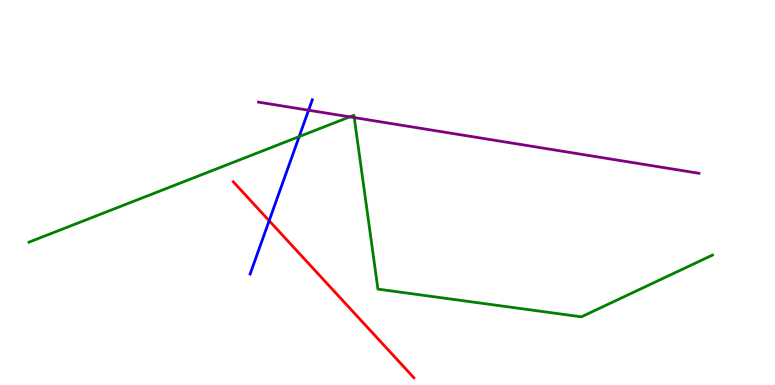[{'lines': ['blue', 'red'], 'intersections': [{'x': 3.47, 'y': 4.27}]}, {'lines': ['green', 'red'], 'intersections': []}, {'lines': ['purple', 'red'], 'intersections': []}, {'lines': ['blue', 'green'], 'intersections': [{'x': 3.86, 'y': 6.45}]}, {'lines': ['blue', 'purple'], 'intersections': [{'x': 3.98, 'y': 7.14}]}, {'lines': ['green', 'purple'], 'intersections': [{'x': 4.51, 'y': 6.96}, {'x': 4.57, 'y': 6.95}]}]